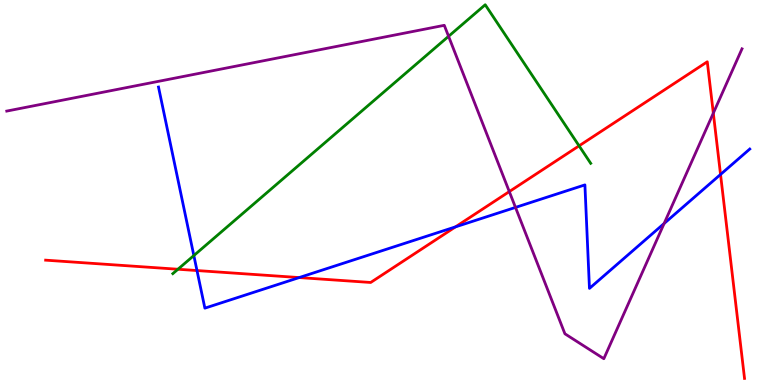[{'lines': ['blue', 'red'], 'intersections': [{'x': 2.54, 'y': 2.97}, {'x': 3.86, 'y': 2.79}, {'x': 5.88, 'y': 4.11}, {'x': 9.3, 'y': 5.47}]}, {'lines': ['green', 'red'], 'intersections': [{'x': 2.3, 'y': 3.01}, {'x': 7.47, 'y': 6.21}]}, {'lines': ['purple', 'red'], 'intersections': [{'x': 6.57, 'y': 5.02}, {'x': 9.2, 'y': 7.06}]}, {'lines': ['blue', 'green'], 'intersections': [{'x': 2.5, 'y': 3.36}]}, {'lines': ['blue', 'purple'], 'intersections': [{'x': 6.65, 'y': 4.61}, {'x': 8.57, 'y': 4.19}]}, {'lines': ['green', 'purple'], 'intersections': [{'x': 5.79, 'y': 9.06}]}]